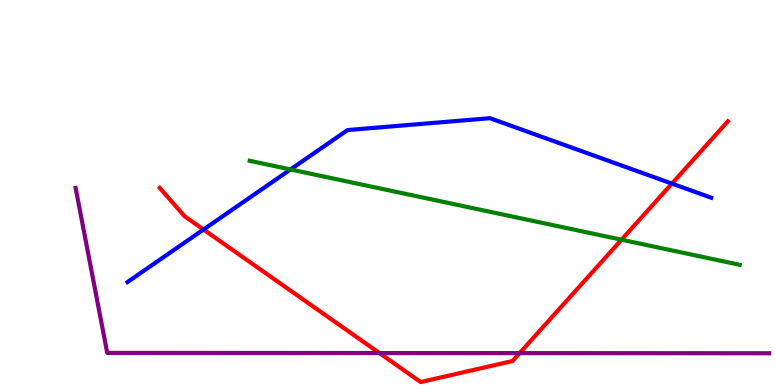[{'lines': ['blue', 'red'], 'intersections': [{'x': 2.63, 'y': 4.04}, {'x': 8.67, 'y': 5.23}]}, {'lines': ['green', 'red'], 'intersections': [{'x': 8.02, 'y': 3.77}]}, {'lines': ['purple', 'red'], 'intersections': [{'x': 4.9, 'y': 0.83}, {'x': 6.7, 'y': 0.828}]}, {'lines': ['blue', 'green'], 'intersections': [{'x': 3.75, 'y': 5.6}]}, {'lines': ['blue', 'purple'], 'intersections': []}, {'lines': ['green', 'purple'], 'intersections': []}]